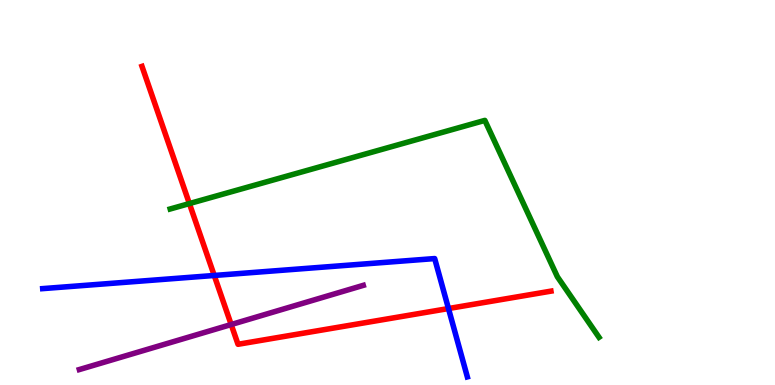[{'lines': ['blue', 'red'], 'intersections': [{'x': 2.76, 'y': 2.85}, {'x': 5.79, 'y': 1.99}]}, {'lines': ['green', 'red'], 'intersections': [{'x': 2.44, 'y': 4.71}]}, {'lines': ['purple', 'red'], 'intersections': [{'x': 2.98, 'y': 1.57}]}, {'lines': ['blue', 'green'], 'intersections': []}, {'lines': ['blue', 'purple'], 'intersections': []}, {'lines': ['green', 'purple'], 'intersections': []}]